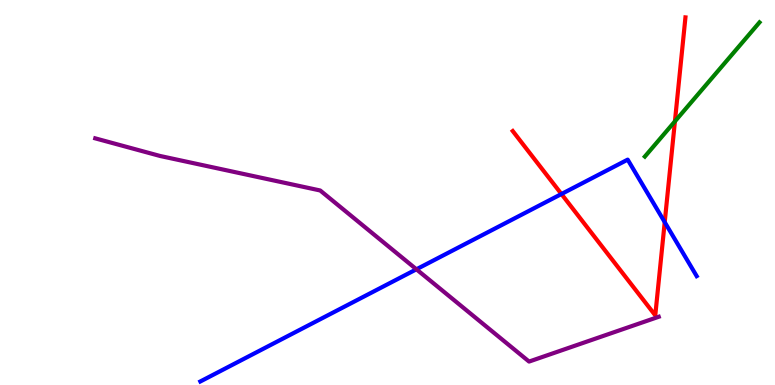[{'lines': ['blue', 'red'], 'intersections': [{'x': 7.24, 'y': 4.96}, {'x': 8.58, 'y': 4.23}]}, {'lines': ['green', 'red'], 'intersections': [{'x': 8.71, 'y': 6.85}]}, {'lines': ['purple', 'red'], 'intersections': []}, {'lines': ['blue', 'green'], 'intersections': []}, {'lines': ['blue', 'purple'], 'intersections': [{'x': 5.37, 'y': 3.01}]}, {'lines': ['green', 'purple'], 'intersections': []}]